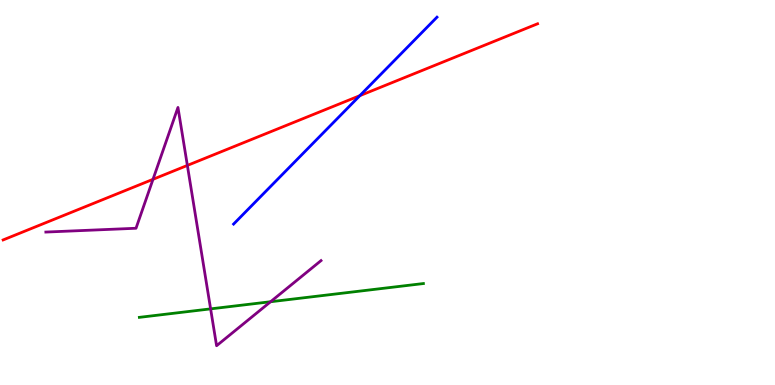[{'lines': ['blue', 'red'], 'intersections': [{'x': 4.64, 'y': 7.52}]}, {'lines': ['green', 'red'], 'intersections': []}, {'lines': ['purple', 'red'], 'intersections': [{'x': 1.97, 'y': 5.34}, {'x': 2.42, 'y': 5.7}]}, {'lines': ['blue', 'green'], 'intersections': []}, {'lines': ['blue', 'purple'], 'intersections': []}, {'lines': ['green', 'purple'], 'intersections': [{'x': 2.72, 'y': 1.98}, {'x': 3.49, 'y': 2.16}]}]